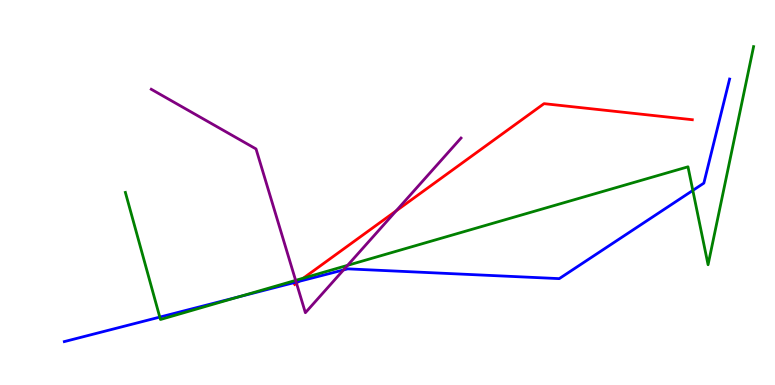[{'lines': ['blue', 'red'], 'intersections': [{'x': 3.86, 'y': 2.69}]}, {'lines': ['green', 'red'], 'intersections': [{'x': 3.91, 'y': 2.78}]}, {'lines': ['purple', 'red'], 'intersections': [{'x': 3.83, 'y': 2.65}, {'x': 5.11, 'y': 4.52}]}, {'lines': ['blue', 'green'], 'intersections': [{'x': 2.06, 'y': 1.76}, {'x': 3.08, 'y': 2.29}, {'x': 8.94, 'y': 5.05}]}, {'lines': ['blue', 'purple'], 'intersections': [{'x': 3.82, 'y': 2.67}, {'x': 4.43, 'y': 2.99}]}, {'lines': ['green', 'purple'], 'intersections': [{'x': 3.81, 'y': 2.72}, {'x': 4.49, 'y': 3.11}]}]